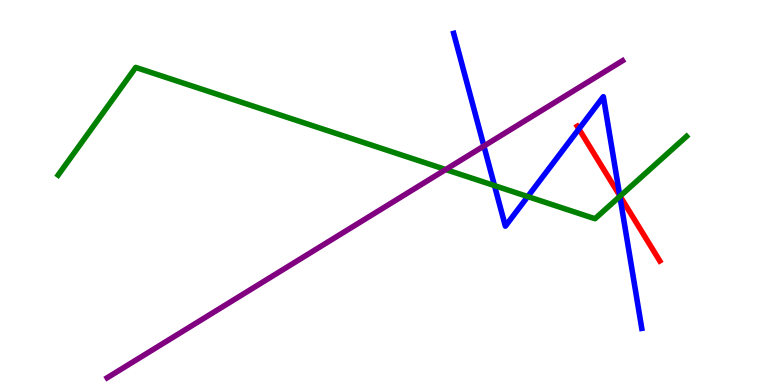[{'lines': ['blue', 'red'], 'intersections': [{'x': 7.47, 'y': 6.65}, {'x': 8.0, 'y': 4.92}]}, {'lines': ['green', 'red'], 'intersections': [{'x': 8.0, 'y': 4.9}]}, {'lines': ['purple', 'red'], 'intersections': []}, {'lines': ['blue', 'green'], 'intersections': [{'x': 6.38, 'y': 5.18}, {'x': 6.81, 'y': 4.89}, {'x': 8.0, 'y': 4.9}]}, {'lines': ['blue', 'purple'], 'intersections': [{'x': 6.24, 'y': 6.21}]}, {'lines': ['green', 'purple'], 'intersections': [{'x': 5.75, 'y': 5.6}]}]